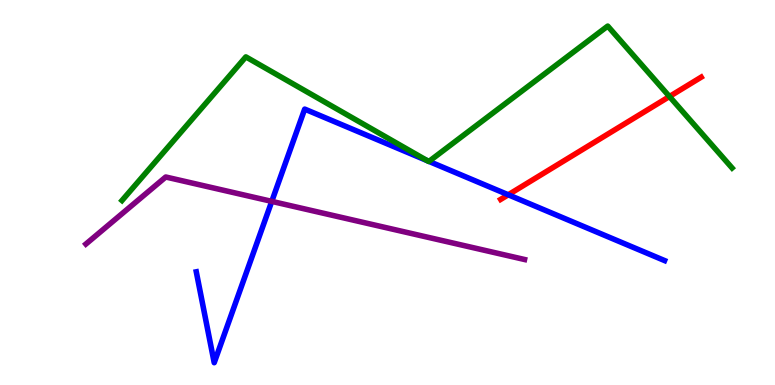[{'lines': ['blue', 'red'], 'intersections': [{'x': 6.56, 'y': 4.94}]}, {'lines': ['green', 'red'], 'intersections': [{'x': 8.64, 'y': 7.49}]}, {'lines': ['purple', 'red'], 'intersections': []}, {'lines': ['blue', 'green'], 'intersections': [{'x': 5.51, 'y': 5.83}, {'x': 5.54, 'y': 5.81}]}, {'lines': ['blue', 'purple'], 'intersections': [{'x': 3.51, 'y': 4.77}]}, {'lines': ['green', 'purple'], 'intersections': []}]